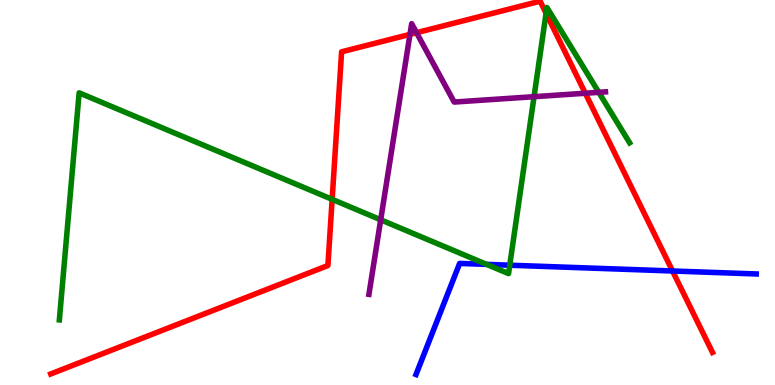[{'lines': ['blue', 'red'], 'intersections': [{'x': 8.68, 'y': 2.96}]}, {'lines': ['green', 'red'], 'intersections': [{'x': 4.29, 'y': 4.82}, {'x': 7.05, 'y': 9.66}]}, {'lines': ['purple', 'red'], 'intersections': [{'x': 5.29, 'y': 9.11}, {'x': 5.37, 'y': 9.15}, {'x': 7.55, 'y': 7.58}]}, {'lines': ['blue', 'green'], 'intersections': [{'x': 6.28, 'y': 3.13}, {'x': 6.58, 'y': 3.11}]}, {'lines': ['blue', 'purple'], 'intersections': []}, {'lines': ['green', 'purple'], 'intersections': [{'x': 4.91, 'y': 4.29}, {'x': 6.89, 'y': 7.49}, {'x': 7.73, 'y': 7.6}]}]